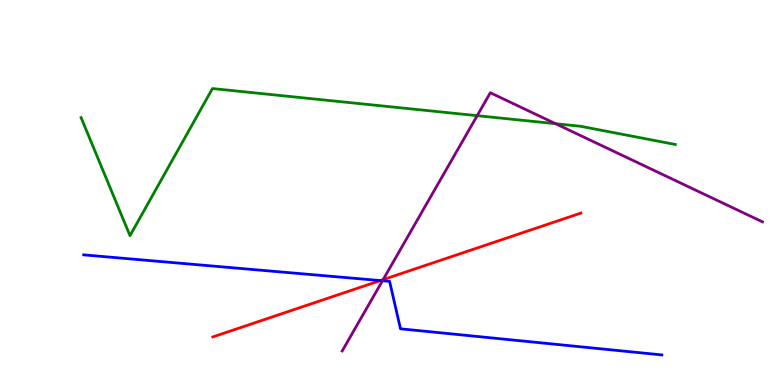[{'lines': ['blue', 'red'], 'intersections': [{'x': 4.91, 'y': 2.71}]}, {'lines': ['green', 'red'], 'intersections': []}, {'lines': ['purple', 'red'], 'intersections': [{'x': 4.94, 'y': 2.74}]}, {'lines': ['blue', 'green'], 'intersections': []}, {'lines': ['blue', 'purple'], 'intersections': [{'x': 4.94, 'y': 2.71}]}, {'lines': ['green', 'purple'], 'intersections': [{'x': 6.16, 'y': 7.0}, {'x': 7.17, 'y': 6.79}]}]